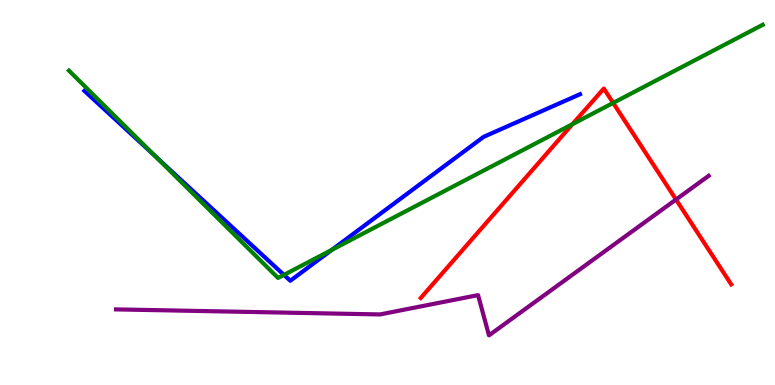[{'lines': ['blue', 'red'], 'intersections': []}, {'lines': ['green', 'red'], 'intersections': [{'x': 7.39, 'y': 6.77}, {'x': 7.91, 'y': 7.33}]}, {'lines': ['purple', 'red'], 'intersections': [{'x': 8.72, 'y': 4.82}]}, {'lines': ['blue', 'green'], 'intersections': [{'x': 2.0, 'y': 5.94}, {'x': 3.66, 'y': 2.86}, {'x': 4.28, 'y': 3.51}]}, {'lines': ['blue', 'purple'], 'intersections': []}, {'lines': ['green', 'purple'], 'intersections': []}]